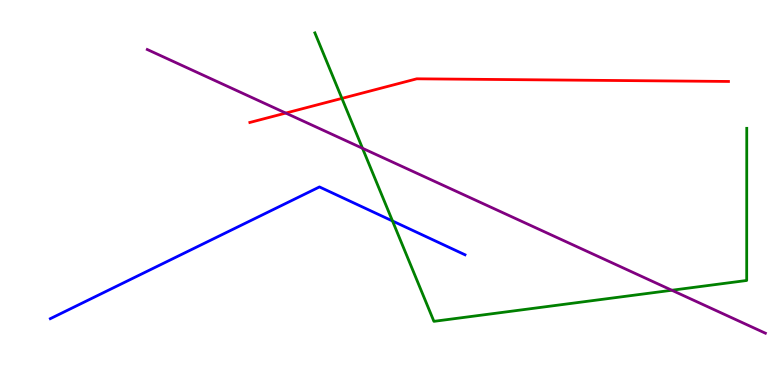[{'lines': ['blue', 'red'], 'intersections': []}, {'lines': ['green', 'red'], 'intersections': [{'x': 4.41, 'y': 7.44}]}, {'lines': ['purple', 'red'], 'intersections': [{'x': 3.69, 'y': 7.06}]}, {'lines': ['blue', 'green'], 'intersections': [{'x': 5.06, 'y': 4.26}]}, {'lines': ['blue', 'purple'], 'intersections': []}, {'lines': ['green', 'purple'], 'intersections': [{'x': 4.68, 'y': 6.15}, {'x': 8.67, 'y': 2.46}]}]